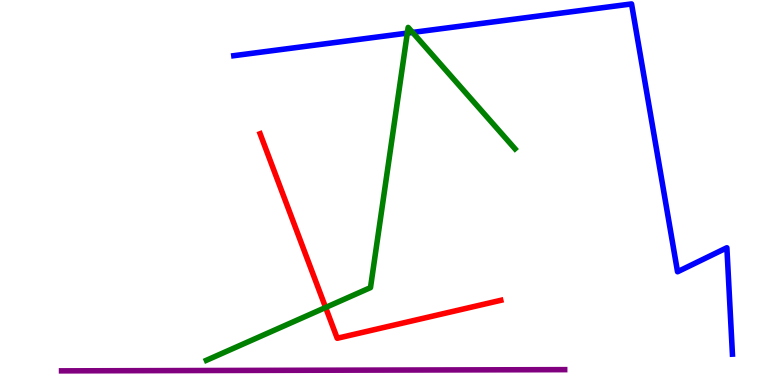[{'lines': ['blue', 'red'], 'intersections': []}, {'lines': ['green', 'red'], 'intersections': [{'x': 4.2, 'y': 2.01}]}, {'lines': ['purple', 'red'], 'intersections': []}, {'lines': ['blue', 'green'], 'intersections': [{'x': 5.26, 'y': 9.14}, {'x': 5.32, 'y': 9.16}]}, {'lines': ['blue', 'purple'], 'intersections': []}, {'lines': ['green', 'purple'], 'intersections': []}]